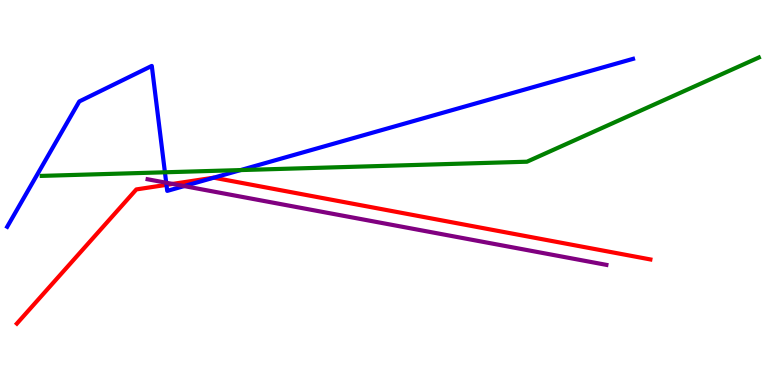[{'lines': ['blue', 'red'], 'intersections': [{'x': 2.15, 'y': 5.2}, {'x': 2.76, 'y': 5.38}]}, {'lines': ['green', 'red'], 'intersections': []}, {'lines': ['purple', 'red'], 'intersections': [{'x': 2.23, 'y': 5.22}]}, {'lines': ['blue', 'green'], 'intersections': [{'x': 2.13, 'y': 5.52}, {'x': 3.1, 'y': 5.58}]}, {'lines': ['blue', 'purple'], 'intersections': [{'x': 2.14, 'y': 5.25}, {'x': 2.38, 'y': 5.17}]}, {'lines': ['green', 'purple'], 'intersections': []}]